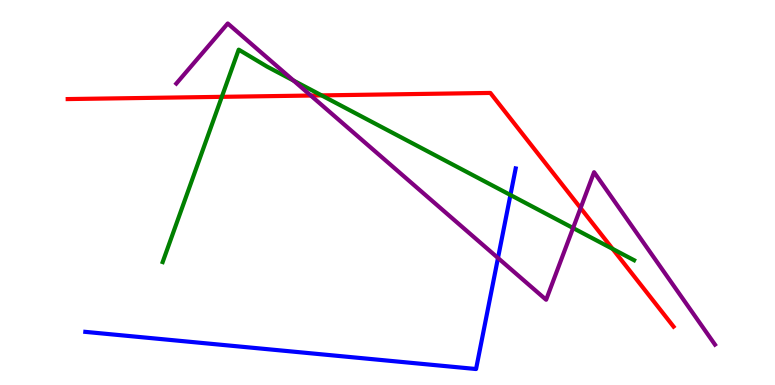[{'lines': ['blue', 'red'], 'intersections': []}, {'lines': ['green', 'red'], 'intersections': [{'x': 2.86, 'y': 7.48}, {'x': 4.15, 'y': 7.52}, {'x': 7.9, 'y': 3.54}]}, {'lines': ['purple', 'red'], 'intersections': [{'x': 4.01, 'y': 7.52}, {'x': 7.49, 'y': 4.6}]}, {'lines': ['blue', 'green'], 'intersections': [{'x': 6.59, 'y': 4.94}]}, {'lines': ['blue', 'purple'], 'intersections': [{'x': 6.43, 'y': 3.3}]}, {'lines': ['green', 'purple'], 'intersections': [{'x': 3.79, 'y': 7.91}, {'x': 7.39, 'y': 4.08}]}]